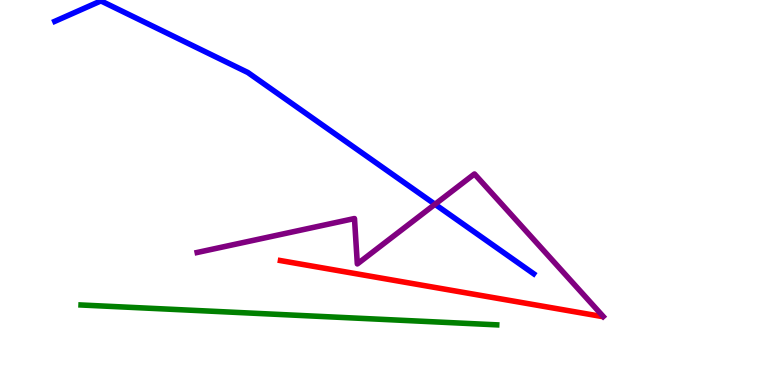[{'lines': ['blue', 'red'], 'intersections': []}, {'lines': ['green', 'red'], 'intersections': []}, {'lines': ['purple', 'red'], 'intersections': []}, {'lines': ['blue', 'green'], 'intersections': []}, {'lines': ['blue', 'purple'], 'intersections': [{'x': 5.61, 'y': 4.69}]}, {'lines': ['green', 'purple'], 'intersections': []}]